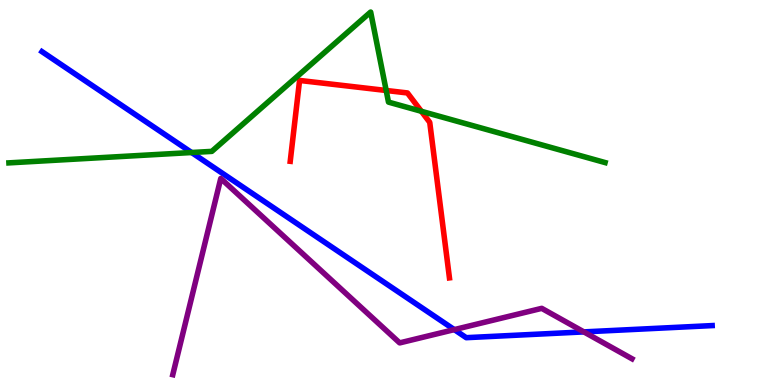[{'lines': ['blue', 'red'], 'intersections': []}, {'lines': ['green', 'red'], 'intersections': [{'x': 4.98, 'y': 7.65}, {'x': 5.44, 'y': 7.11}]}, {'lines': ['purple', 'red'], 'intersections': []}, {'lines': ['blue', 'green'], 'intersections': [{'x': 2.47, 'y': 6.04}]}, {'lines': ['blue', 'purple'], 'intersections': [{'x': 5.86, 'y': 1.44}, {'x': 7.53, 'y': 1.38}]}, {'lines': ['green', 'purple'], 'intersections': []}]